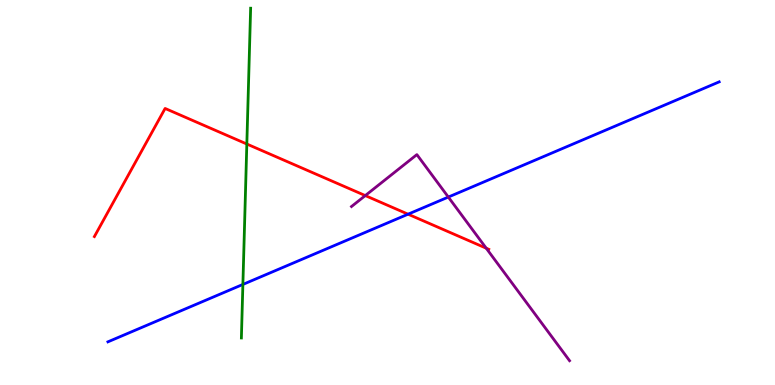[{'lines': ['blue', 'red'], 'intersections': [{'x': 5.27, 'y': 4.44}]}, {'lines': ['green', 'red'], 'intersections': [{'x': 3.18, 'y': 6.26}]}, {'lines': ['purple', 'red'], 'intersections': [{'x': 4.71, 'y': 4.92}, {'x': 6.27, 'y': 3.55}]}, {'lines': ['blue', 'green'], 'intersections': [{'x': 3.13, 'y': 2.61}]}, {'lines': ['blue', 'purple'], 'intersections': [{'x': 5.78, 'y': 4.88}]}, {'lines': ['green', 'purple'], 'intersections': []}]